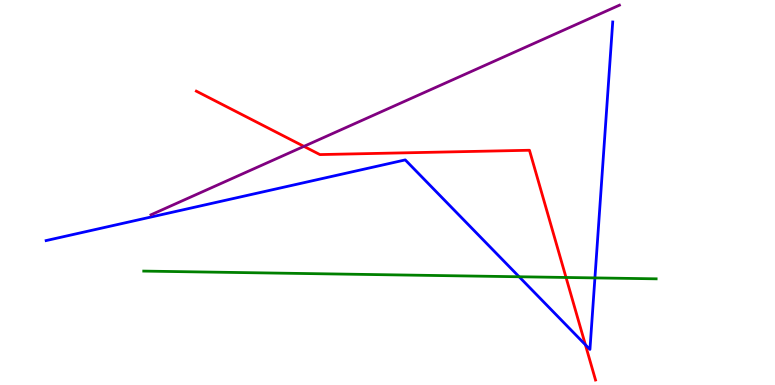[{'lines': ['blue', 'red'], 'intersections': [{'x': 7.55, 'y': 1.05}]}, {'lines': ['green', 'red'], 'intersections': [{'x': 7.3, 'y': 2.79}]}, {'lines': ['purple', 'red'], 'intersections': [{'x': 3.92, 'y': 6.2}]}, {'lines': ['blue', 'green'], 'intersections': [{'x': 6.7, 'y': 2.81}, {'x': 7.68, 'y': 2.78}]}, {'lines': ['blue', 'purple'], 'intersections': []}, {'lines': ['green', 'purple'], 'intersections': []}]